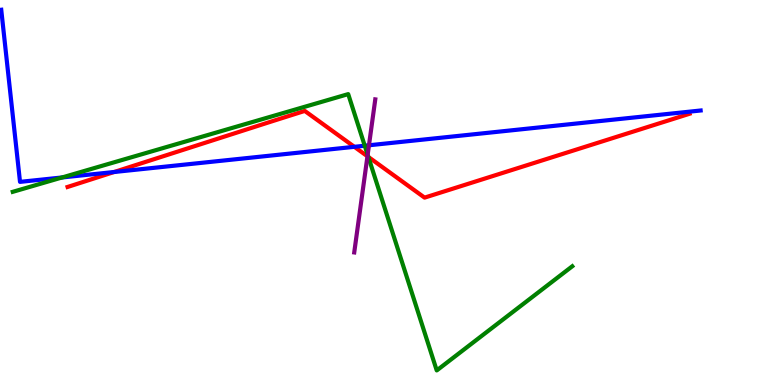[{'lines': ['blue', 'red'], 'intersections': [{'x': 1.47, 'y': 5.53}, {'x': 4.57, 'y': 6.19}]}, {'lines': ['green', 'red'], 'intersections': [{'x': 4.75, 'y': 5.92}]}, {'lines': ['purple', 'red'], 'intersections': [{'x': 4.74, 'y': 5.94}]}, {'lines': ['blue', 'green'], 'intersections': [{'x': 0.801, 'y': 5.39}, {'x': 4.71, 'y': 6.21}]}, {'lines': ['blue', 'purple'], 'intersections': [{'x': 4.76, 'y': 6.23}]}, {'lines': ['green', 'purple'], 'intersections': [{'x': 4.74, 'y': 5.98}]}]